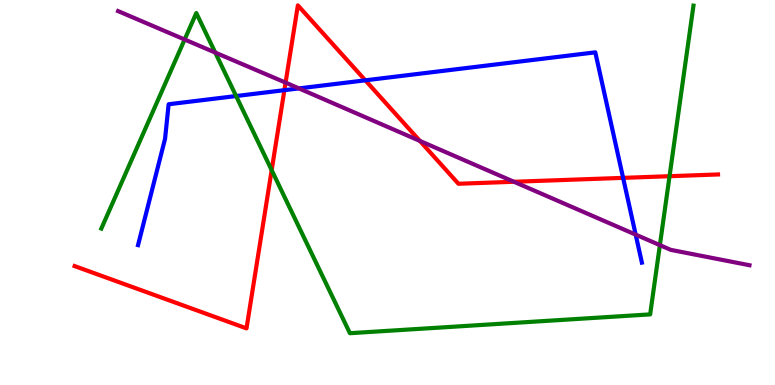[{'lines': ['blue', 'red'], 'intersections': [{'x': 3.67, 'y': 7.66}, {'x': 4.71, 'y': 7.91}, {'x': 8.04, 'y': 5.38}]}, {'lines': ['green', 'red'], 'intersections': [{'x': 3.51, 'y': 5.58}, {'x': 8.64, 'y': 5.42}]}, {'lines': ['purple', 'red'], 'intersections': [{'x': 3.68, 'y': 7.85}, {'x': 5.42, 'y': 6.34}, {'x': 6.63, 'y': 5.28}]}, {'lines': ['blue', 'green'], 'intersections': [{'x': 3.05, 'y': 7.51}]}, {'lines': ['blue', 'purple'], 'intersections': [{'x': 3.86, 'y': 7.7}, {'x': 8.2, 'y': 3.91}]}, {'lines': ['green', 'purple'], 'intersections': [{'x': 2.38, 'y': 8.97}, {'x': 2.78, 'y': 8.63}, {'x': 8.51, 'y': 3.63}]}]